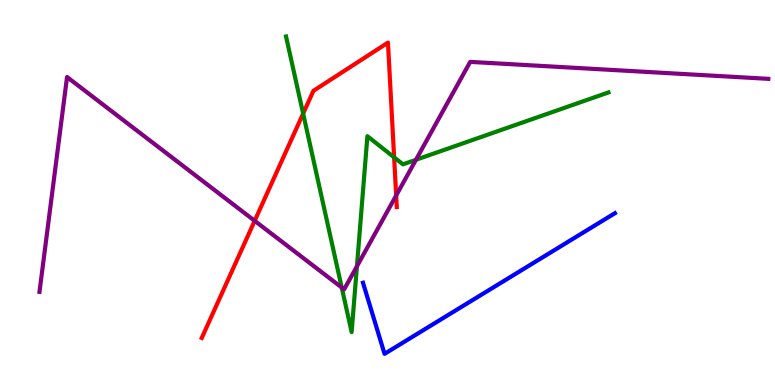[{'lines': ['blue', 'red'], 'intersections': []}, {'lines': ['green', 'red'], 'intersections': [{'x': 3.91, 'y': 7.05}, {'x': 5.09, 'y': 5.91}]}, {'lines': ['purple', 'red'], 'intersections': [{'x': 3.29, 'y': 4.26}, {'x': 5.11, 'y': 4.92}]}, {'lines': ['blue', 'green'], 'intersections': []}, {'lines': ['blue', 'purple'], 'intersections': []}, {'lines': ['green', 'purple'], 'intersections': [{'x': 4.41, 'y': 2.53}, {'x': 4.61, 'y': 3.08}, {'x': 5.37, 'y': 5.85}]}]